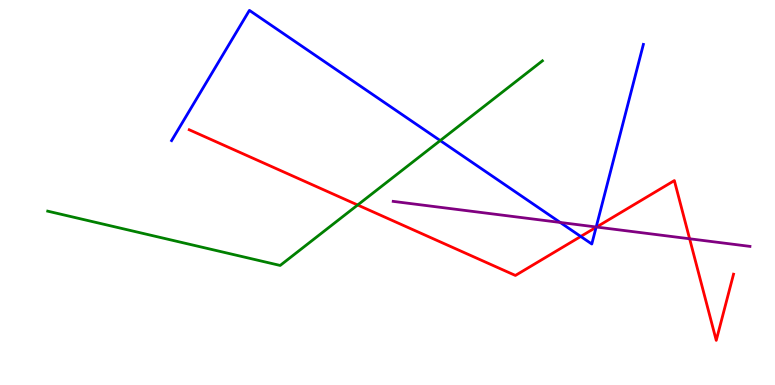[{'lines': ['blue', 'red'], 'intersections': [{'x': 7.49, 'y': 3.86}, {'x': 7.69, 'y': 4.1}]}, {'lines': ['green', 'red'], 'intersections': [{'x': 4.61, 'y': 4.68}]}, {'lines': ['purple', 'red'], 'intersections': [{'x': 7.7, 'y': 4.1}, {'x': 8.9, 'y': 3.8}]}, {'lines': ['blue', 'green'], 'intersections': [{'x': 5.68, 'y': 6.35}]}, {'lines': ['blue', 'purple'], 'intersections': [{'x': 7.23, 'y': 4.22}, {'x': 7.69, 'y': 4.1}]}, {'lines': ['green', 'purple'], 'intersections': []}]